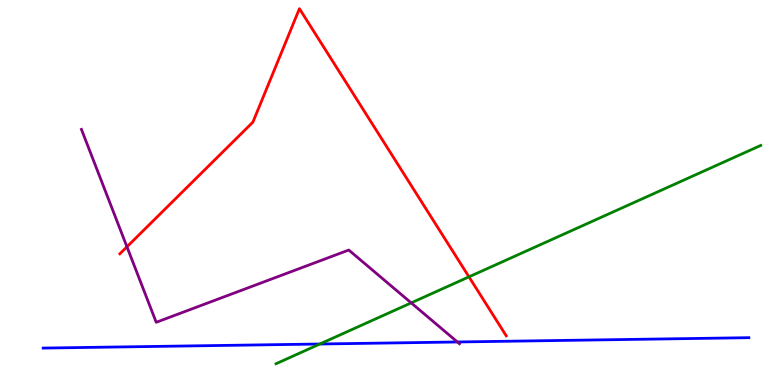[{'lines': ['blue', 'red'], 'intersections': []}, {'lines': ['green', 'red'], 'intersections': [{'x': 6.05, 'y': 2.81}]}, {'lines': ['purple', 'red'], 'intersections': [{'x': 1.64, 'y': 3.59}]}, {'lines': ['blue', 'green'], 'intersections': [{'x': 4.13, 'y': 1.06}]}, {'lines': ['blue', 'purple'], 'intersections': [{'x': 5.9, 'y': 1.12}]}, {'lines': ['green', 'purple'], 'intersections': [{'x': 5.31, 'y': 2.13}]}]